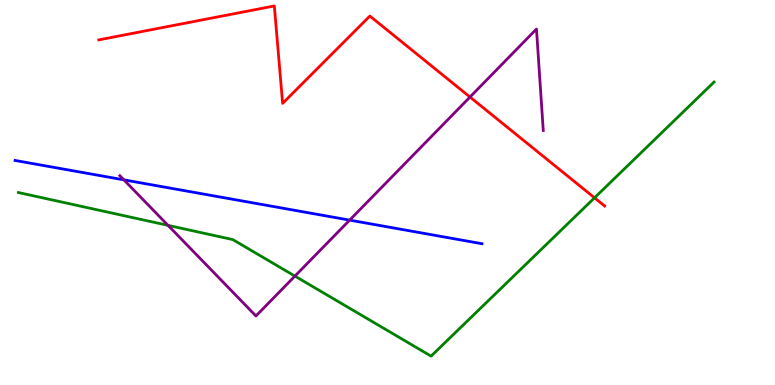[{'lines': ['blue', 'red'], 'intersections': []}, {'lines': ['green', 'red'], 'intersections': [{'x': 7.67, 'y': 4.86}]}, {'lines': ['purple', 'red'], 'intersections': [{'x': 6.06, 'y': 7.48}]}, {'lines': ['blue', 'green'], 'intersections': []}, {'lines': ['blue', 'purple'], 'intersections': [{'x': 1.6, 'y': 5.33}, {'x': 4.51, 'y': 4.28}]}, {'lines': ['green', 'purple'], 'intersections': [{'x': 2.17, 'y': 4.15}, {'x': 3.81, 'y': 2.83}]}]